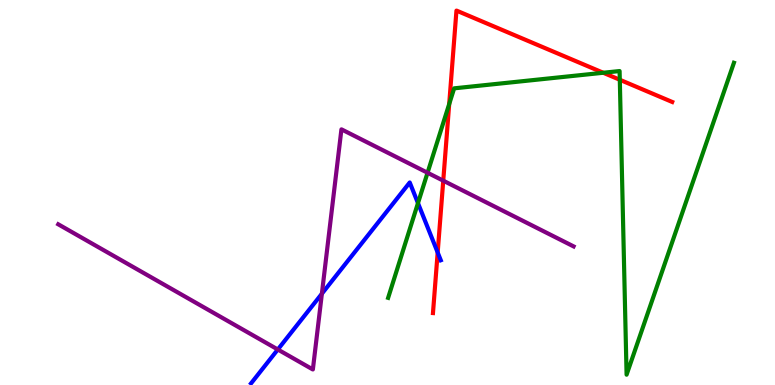[{'lines': ['blue', 'red'], 'intersections': [{'x': 5.65, 'y': 3.44}]}, {'lines': ['green', 'red'], 'intersections': [{'x': 5.8, 'y': 7.3}, {'x': 7.78, 'y': 8.11}, {'x': 8.0, 'y': 7.93}]}, {'lines': ['purple', 'red'], 'intersections': [{'x': 5.72, 'y': 5.31}]}, {'lines': ['blue', 'green'], 'intersections': [{'x': 5.39, 'y': 4.72}]}, {'lines': ['blue', 'purple'], 'intersections': [{'x': 3.58, 'y': 0.922}, {'x': 4.15, 'y': 2.37}]}, {'lines': ['green', 'purple'], 'intersections': [{'x': 5.52, 'y': 5.51}]}]